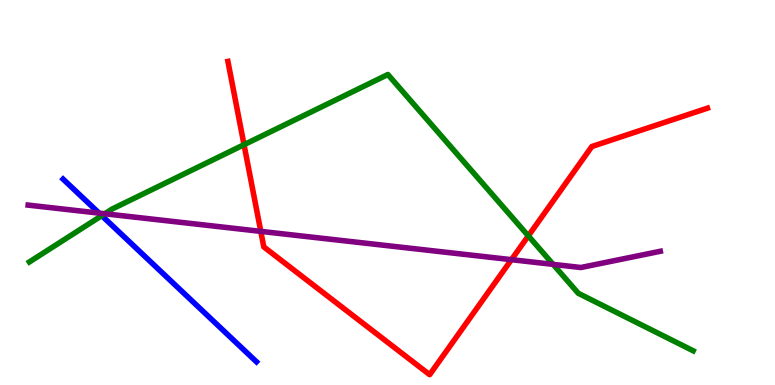[{'lines': ['blue', 'red'], 'intersections': []}, {'lines': ['green', 'red'], 'intersections': [{'x': 3.15, 'y': 6.24}, {'x': 6.82, 'y': 3.87}]}, {'lines': ['purple', 'red'], 'intersections': [{'x': 3.37, 'y': 3.99}, {'x': 6.6, 'y': 3.26}]}, {'lines': ['blue', 'green'], 'intersections': [{'x': 1.31, 'y': 4.4}]}, {'lines': ['blue', 'purple'], 'intersections': [{'x': 1.28, 'y': 4.46}]}, {'lines': ['green', 'purple'], 'intersections': [{'x': 1.35, 'y': 4.45}, {'x': 7.14, 'y': 3.13}]}]